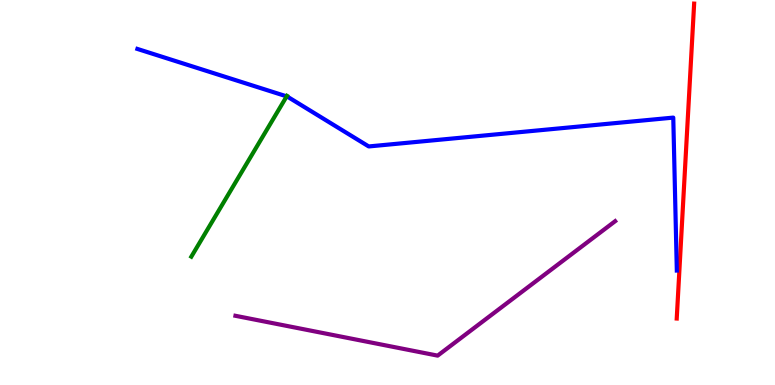[{'lines': ['blue', 'red'], 'intersections': []}, {'lines': ['green', 'red'], 'intersections': []}, {'lines': ['purple', 'red'], 'intersections': []}, {'lines': ['blue', 'green'], 'intersections': [{'x': 3.7, 'y': 7.5}]}, {'lines': ['blue', 'purple'], 'intersections': []}, {'lines': ['green', 'purple'], 'intersections': []}]